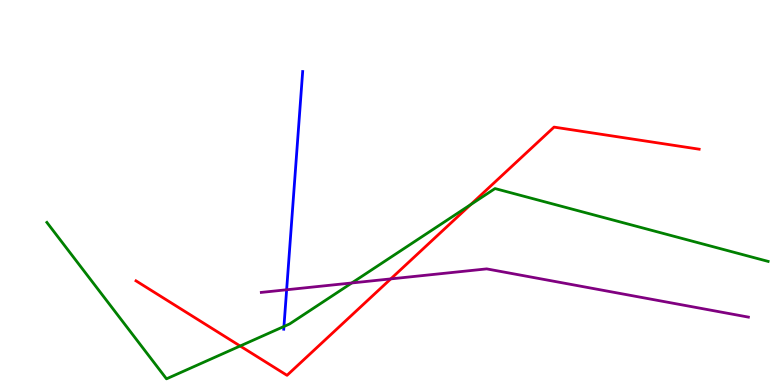[{'lines': ['blue', 'red'], 'intersections': []}, {'lines': ['green', 'red'], 'intersections': [{'x': 3.1, 'y': 1.01}, {'x': 6.07, 'y': 4.69}]}, {'lines': ['purple', 'red'], 'intersections': [{'x': 5.04, 'y': 2.76}]}, {'lines': ['blue', 'green'], 'intersections': [{'x': 3.66, 'y': 1.52}]}, {'lines': ['blue', 'purple'], 'intersections': [{'x': 3.7, 'y': 2.47}]}, {'lines': ['green', 'purple'], 'intersections': [{'x': 4.54, 'y': 2.65}]}]